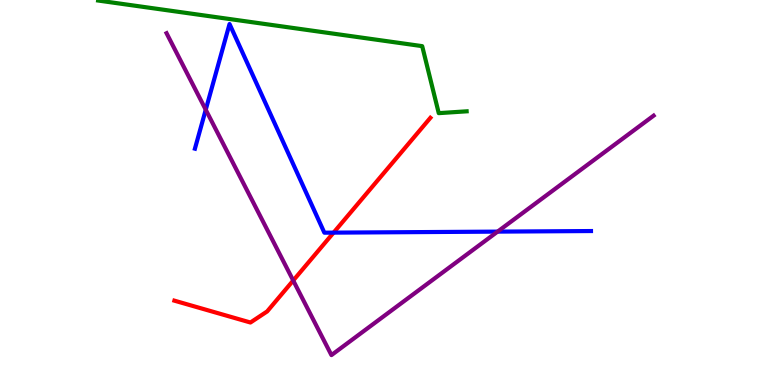[{'lines': ['blue', 'red'], 'intersections': [{'x': 4.3, 'y': 3.96}]}, {'lines': ['green', 'red'], 'intersections': []}, {'lines': ['purple', 'red'], 'intersections': [{'x': 3.78, 'y': 2.71}]}, {'lines': ['blue', 'green'], 'intersections': []}, {'lines': ['blue', 'purple'], 'intersections': [{'x': 2.65, 'y': 7.15}, {'x': 6.42, 'y': 3.98}]}, {'lines': ['green', 'purple'], 'intersections': []}]